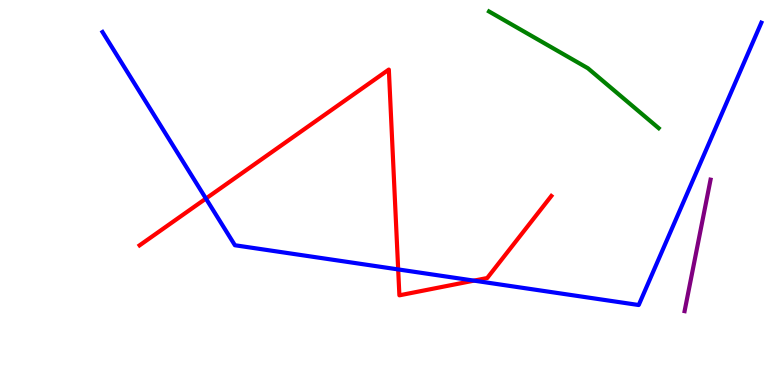[{'lines': ['blue', 'red'], 'intersections': [{'x': 2.66, 'y': 4.84}, {'x': 5.14, 'y': 3.0}, {'x': 6.12, 'y': 2.71}]}, {'lines': ['green', 'red'], 'intersections': []}, {'lines': ['purple', 'red'], 'intersections': []}, {'lines': ['blue', 'green'], 'intersections': []}, {'lines': ['blue', 'purple'], 'intersections': []}, {'lines': ['green', 'purple'], 'intersections': []}]